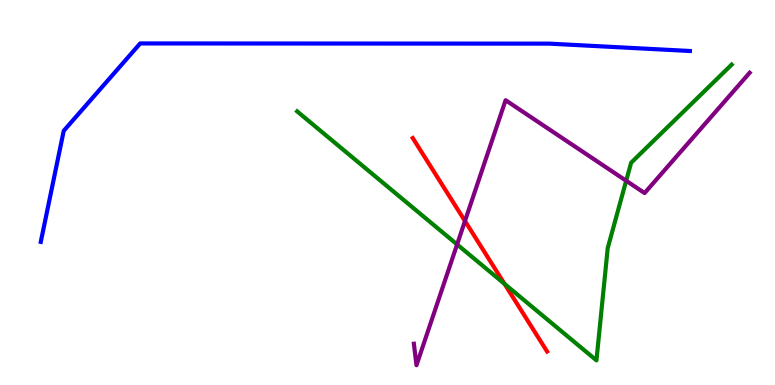[{'lines': ['blue', 'red'], 'intersections': []}, {'lines': ['green', 'red'], 'intersections': [{'x': 6.51, 'y': 2.63}]}, {'lines': ['purple', 'red'], 'intersections': [{'x': 6.0, 'y': 4.26}]}, {'lines': ['blue', 'green'], 'intersections': []}, {'lines': ['blue', 'purple'], 'intersections': []}, {'lines': ['green', 'purple'], 'intersections': [{'x': 5.9, 'y': 3.65}, {'x': 8.08, 'y': 5.31}]}]